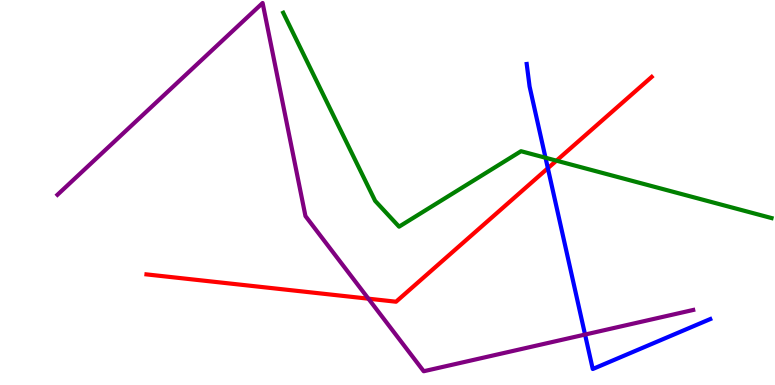[{'lines': ['blue', 'red'], 'intersections': [{'x': 7.07, 'y': 5.63}]}, {'lines': ['green', 'red'], 'intersections': [{'x': 7.18, 'y': 5.83}]}, {'lines': ['purple', 'red'], 'intersections': [{'x': 4.75, 'y': 2.24}]}, {'lines': ['blue', 'green'], 'intersections': [{'x': 7.04, 'y': 5.9}]}, {'lines': ['blue', 'purple'], 'intersections': [{'x': 7.55, 'y': 1.31}]}, {'lines': ['green', 'purple'], 'intersections': []}]